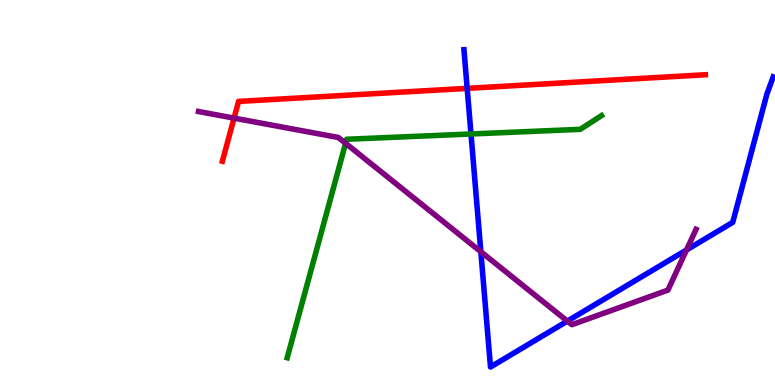[{'lines': ['blue', 'red'], 'intersections': [{'x': 6.03, 'y': 7.71}]}, {'lines': ['green', 'red'], 'intersections': []}, {'lines': ['purple', 'red'], 'intersections': [{'x': 3.02, 'y': 6.93}]}, {'lines': ['blue', 'green'], 'intersections': [{'x': 6.08, 'y': 6.52}]}, {'lines': ['blue', 'purple'], 'intersections': [{'x': 6.2, 'y': 3.46}, {'x': 7.32, 'y': 1.66}, {'x': 8.86, 'y': 3.51}]}, {'lines': ['green', 'purple'], 'intersections': [{'x': 4.46, 'y': 6.28}]}]